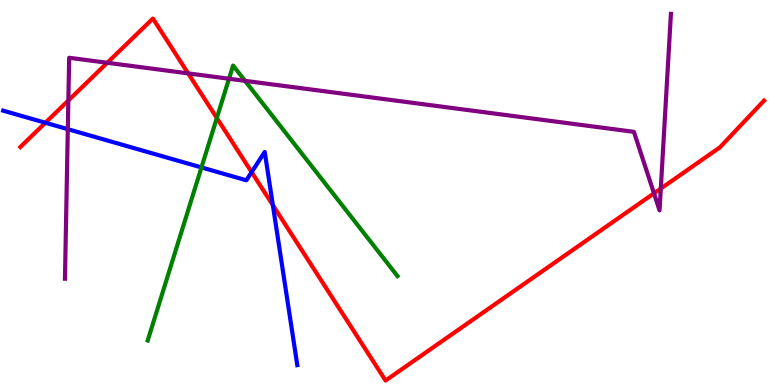[{'lines': ['blue', 'red'], 'intersections': [{'x': 0.586, 'y': 6.81}, {'x': 3.25, 'y': 5.53}, {'x': 3.52, 'y': 4.67}]}, {'lines': ['green', 'red'], 'intersections': [{'x': 2.8, 'y': 6.94}]}, {'lines': ['purple', 'red'], 'intersections': [{'x': 0.882, 'y': 7.39}, {'x': 1.38, 'y': 8.37}, {'x': 2.43, 'y': 8.09}, {'x': 8.44, 'y': 4.98}, {'x': 8.53, 'y': 5.1}]}, {'lines': ['blue', 'green'], 'intersections': [{'x': 2.6, 'y': 5.65}]}, {'lines': ['blue', 'purple'], 'intersections': [{'x': 0.875, 'y': 6.64}]}, {'lines': ['green', 'purple'], 'intersections': [{'x': 2.96, 'y': 7.95}, {'x': 3.16, 'y': 7.9}]}]